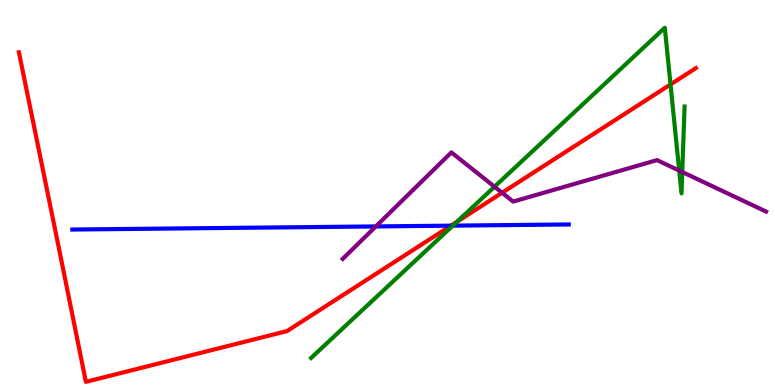[{'lines': ['blue', 'red'], 'intersections': [{'x': 5.82, 'y': 4.14}]}, {'lines': ['green', 'red'], 'intersections': [{'x': 5.9, 'y': 4.24}, {'x': 8.65, 'y': 7.81}]}, {'lines': ['purple', 'red'], 'intersections': [{'x': 6.48, 'y': 4.99}]}, {'lines': ['blue', 'green'], 'intersections': [{'x': 5.84, 'y': 4.14}]}, {'lines': ['blue', 'purple'], 'intersections': [{'x': 4.85, 'y': 4.12}]}, {'lines': ['green', 'purple'], 'intersections': [{'x': 6.38, 'y': 5.15}, {'x': 8.76, 'y': 5.57}, {'x': 8.8, 'y': 5.53}]}]